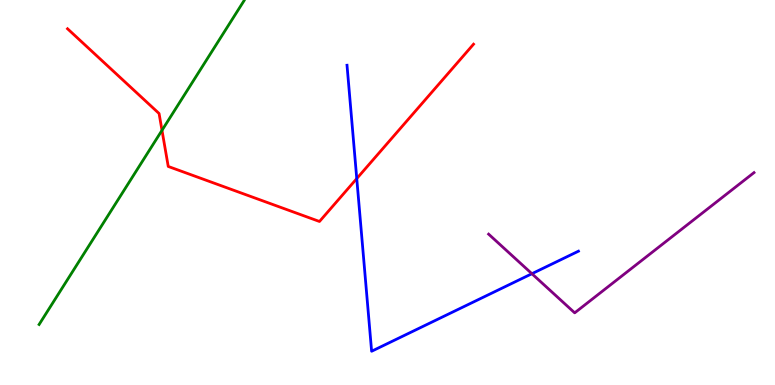[{'lines': ['blue', 'red'], 'intersections': [{'x': 4.6, 'y': 5.36}]}, {'lines': ['green', 'red'], 'intersections': [{'x': 2.09, 'y': 6.61}]}, {'lines': ['purple', 'red'], 'intersections': []}, {'lines': ['blue', 'green'], 'intersections': []}, {'lines': ['blue', 'purple'], 'intersections': [{'x': 6.86, 'y': 2.89}]}, {'lines': ['green', 'purple'], 'intersections': []}]